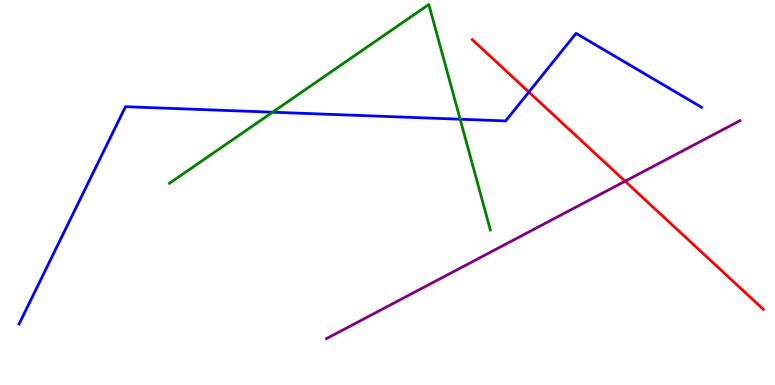[{'lines': ['blue', 'red'], 'intersections': [{'x': 6.82, 'y': 7.61}]}, {'lines': ['green', 'red'], 'intersections': []}, {'lines': ['purple', 'red'], 'intersections': [{'x': 8.07, 'y': 5.29}]}, {'lines': ['blue', 'green'], 'intersections': [{'x': 3.52, 'y': 7.09}, {'x': 5.94, 'y': 6.9}]}, {'lines': ['blue', 'purple'], 'intersections': []}, {'lines': ['green', 'purple'], 'intersections': []}]